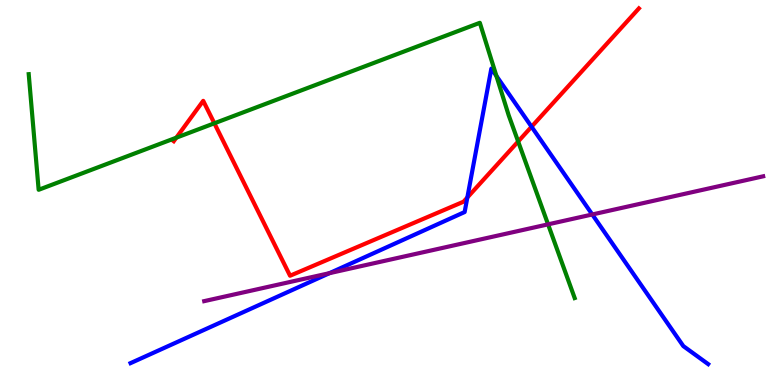[{'lines': ['blue', 'red'], 'intersections': [{'x': 6.03, 'y': 4.87}, {'x': 6.86, 'y': 6.71}]}, {'lines': ['green', 'red'], 'intersections': [{'x': 2.27, 'y': 6.42}, {'x': 2.77, 'y': 6.8}, {'x': 6.69, 'y': 6.32}]}, {'lines': ['purple', 'red'], 'intersections': []}, {'lines': ['blue', 'green'], 'intersections': [{'x': 6.41, 'y': 8.03}]}, {'lines': ['blue', 'purple'], 'intersections': [{'x': 4.25, 'y': 2.9}, {'x': 7.64, 'y': 4.43}]}, {'lines': ['green', 'purple'], 'intersections': [{'x': 7.07, 'y': 4.17}]}]